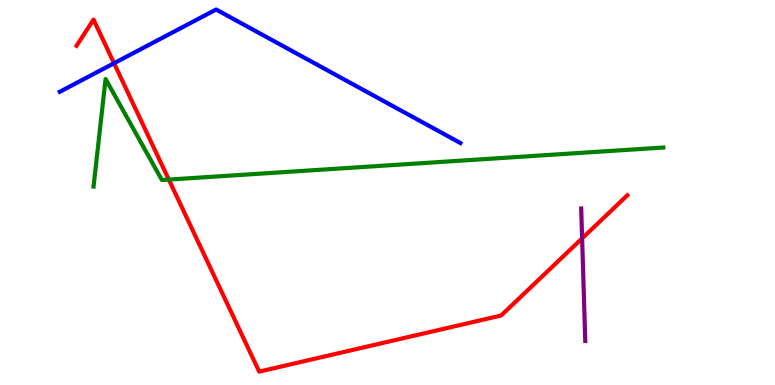[{'lines': ['blue', 'red'], 'intersections': [{'x': 1.47, 'y': 8.36}]}, {'lines': ['green', 'red'], 'intersections': [{'x': 2.18, 'y': 5.34}]}, {'lines': ['purple', 'red'], 'intersections': [{'x': 7.51, 'y': 3.81}]}, {'lines': ['blue', 'green'], 'intersections': []}, {'lines': ['blue', 'purple'], 'intersections': []}, {'lines': ['green', 'purple'], 'intersections': []}]